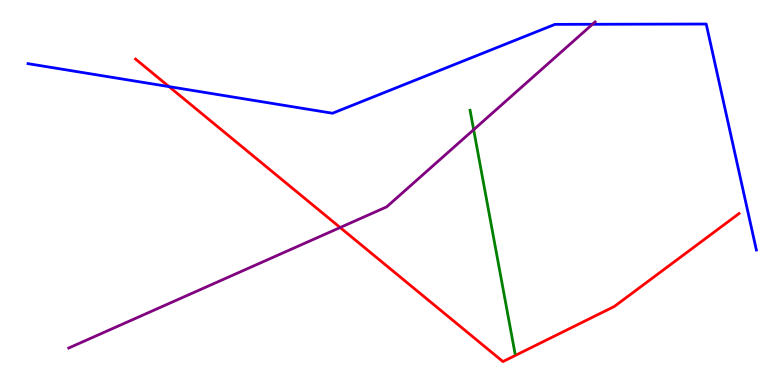[{'lines': ['blue', 'red'], 'intersections': [{'x': 2.18, 'y': 7.75}]}, {'lines': ['green', 'red'], 'intersections': []}, {'lines': ['purple', 'red'], 'intersections': [{'x': 4.39, 'y': 4.09}]}, {'lines': ['blue', 'green'], 'intersections': []}, {'lines': ['blue', 'purple'], 'intersections': [{'x': 7.64, 'y': 9.37}]}, {'lines': ['green', 'purple'], 'intersections': [{'x': 6.11, 'y': 6.63}]}]